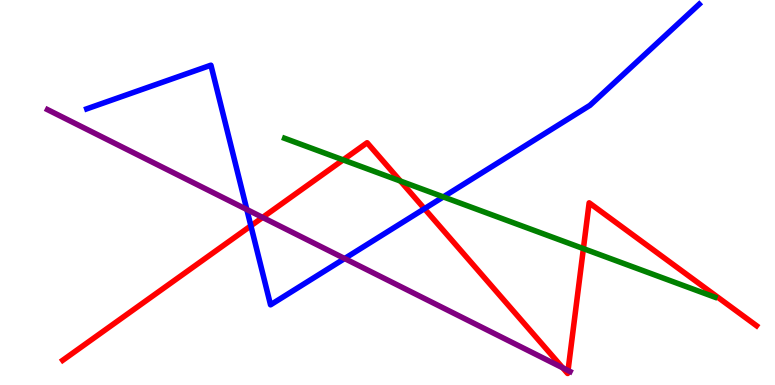[{'lines': ['blue', 'red'], 'intersections': [{'x': 3.24, 'y': 4.13}, {'x': 5.48, 'y': 4.58}]}, {'lines': ['green', 'red'], 'intersections': [{'x': 4.43, 'y': 5.85}, {'x': 5.17, 'y': 5.3}, {'x': 7.53, 'y': 3.54}]}, {'lines': ['purple', 'red'], 'intersections': [{'x': 3.39, 'y': 4.35}, {'x': 7.26, 'y': 0.446}, {'x': 7.33, 'y': 0.377}]}, {'lines': ['blue', 'green'], 'intersections': [{'x': 5.72, 'y': 4.89}]}, {'lines': ['blue', 'purple'], 'intersections': [{'x': 3.18, 'y': 4.56}, {'x': 4.45, 'y': 3.28}]}, {'lines': ['green', 'purple'], 'intersections': []}]